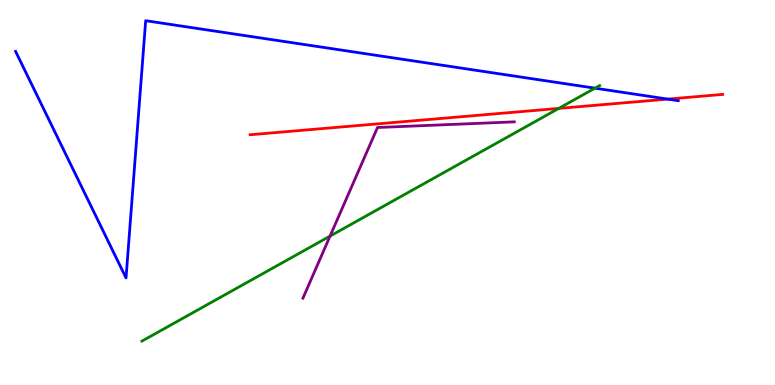[{'lines': ['blue', 'red'], 'intersections': [{'x': 8.62, 'y': 7.43}]}, {'lines': ['green', 'red'], 'intersections': [{'x': 7.21, 'y': 7.18}]}, {'lines': ['purple', 'red'], 'intersections': []}, {'lines': ['blue', 'green'], 'intersections': [{'x': 7.68, 'y': 7.71}]}, {'lines': ['blue', 'purple'], 'intersections': []}, {'lines': ['green', 'purple'], 'intersections': [{'x': 4.26, 'y': 3.87}]}]